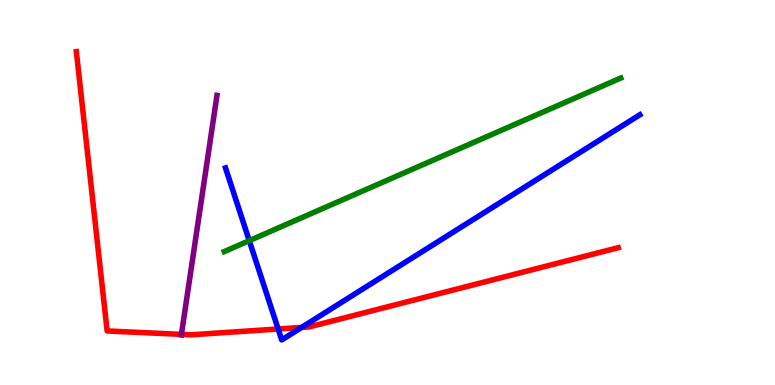[{'lines': ['blue', 'red'], 'intersections': [{'x': 3.59, 'y': 1.46}, {'x': 3.89, 'y': 1.5}]}, {'lines': ['green', 'red'], 'intersections': []}, {'lines': ['purple', 'red'], 'intersections': [{'x': 2.34, 'y': 1.32}]}, {'lines': ['blue', 'green'], 'intersections': [{'x': 3.22, 'y': 3.75}]}, {'lines': ['blue', 'purple'], 'intersections': []}, {'lines': ['green', 'purple'], 'intersections': []}]